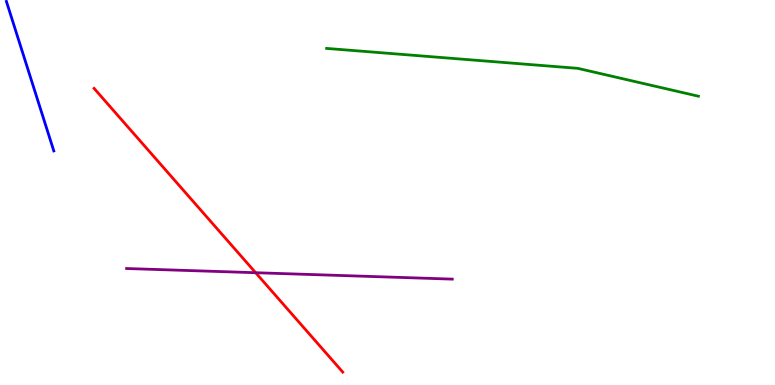[{'lines': ['blue', 'red'], 'intersections': []}, {'lines': ['green', 'red'], 'intersections': []}, {'lines': ['purple', 'red'], 'intersections': [{'x': 3.3, 'y': 2.92}]}, {'lines': ['blue', 'green'], 'intersections': []}, {'lines': ['blue', 'purple'], 'intersections': []}, {'lines': ['green', 'purple'], 'intersections': []}]